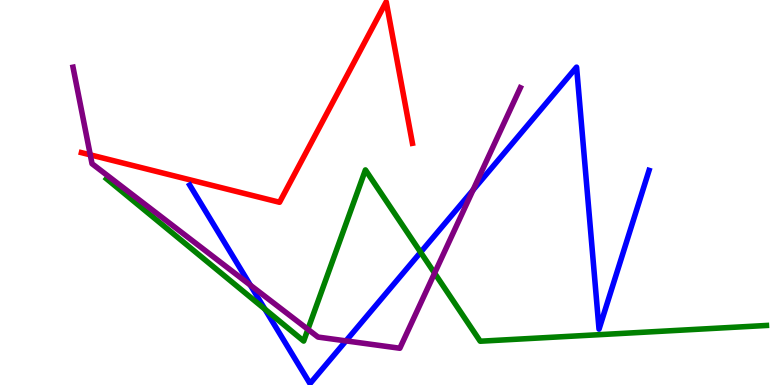[{'lines': ['blue', 'red'], 'intersections': []}, {'lines': ['green', 'red'], 'intersections': []}, {'lines': ['purple', 'red'], 'intersections': [{'x': 1.16, 'y': 5.98}]}, {'lines': ['blue', 'green'], 'intersections': [{'x': 3.42, 'y': 1.97}, {'x': 5.43, 'y': 3.45}]}, {'lines': ['blue', 'purple'], 'intersections': [{'x': 3.23, 'y': 2.59}, {'x': 4.46, 'y': 1.15}, {'x': 6.1, 'y': 5.06}]}, {'lines': ['green', 'purple'], 'intersections': [{'x': 3.97, 'y': 1.45}, {'x': 5.61, 'y': 2.91}]}]